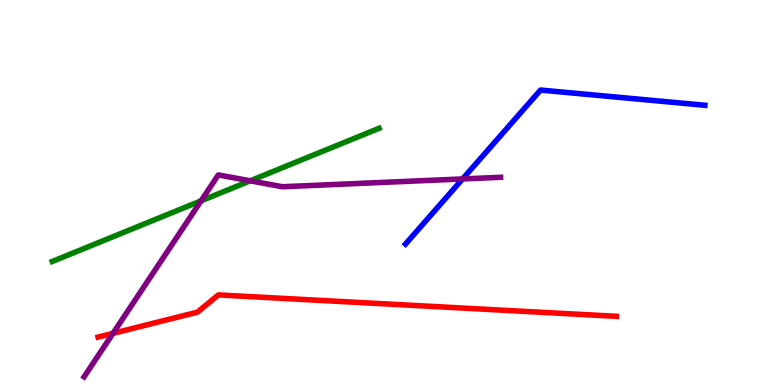[{'lines': ['blue', 'red'], 'intersections': []}, {'lines': ['green', 'red'], 'intersections': []}, {'lines': ['purple', 'red'], 'intersections': [{'x': 1.46, 'y': 1.34}]}, {'lines': ['blue', 'green'], 'intersections': []}, {'lines': ['blue', 'purple'], 'intersections': [{'x': 5.97, 'y': 5.35}]}, {'lines': ['green', 'purple'], 'intersections': [{'x': 2.59, 'y': 4.78}, {'x': 3.23, 'y': 5.3}]}]